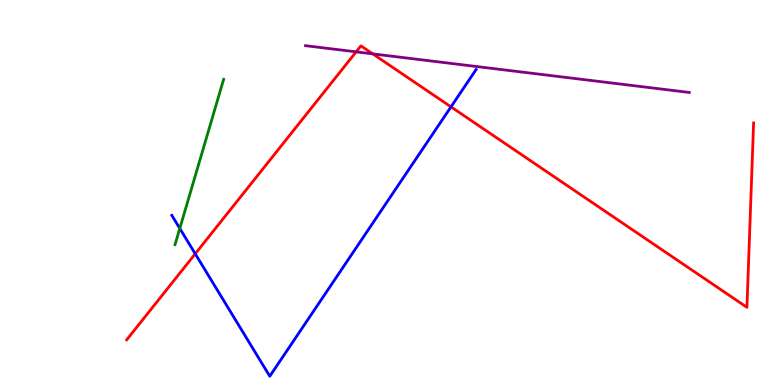[{'lines': ['blue', 'red'], 'intersections': [{'x': 2.52, 'y': 3.41}, {'x': 5.82, 'y': 7.22}]}, {'lines': ['green', 'red'], 'intersections': []}, {'lines': ['purple', 'red'], 'intersections': [{'x': 4.6, 'y': 8.65}, {'x': 4.81, 'y': 8.6}]}, {'lines': ['blue', 'green'], 'intersections': [{'x': 2.32, 'y': 4.07}]}, {'lines': ['blue', 'purple'], 'intersections': []}, {'lines': ['green', 'purple'], 'intersections': []}]